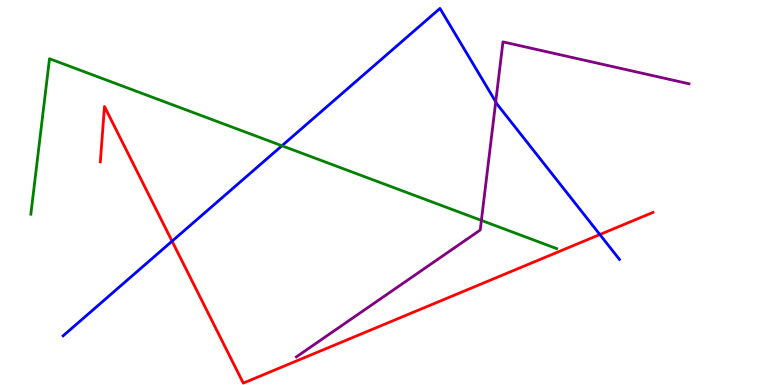[{'lines': ['blue', 'red'], 'intersections': [{'x': 2.22, 'y': 3.74}, {'x': 7.74, 'y': 3.91}]}, {'lines': ['green', 'red'], 'intersections': []}, {'lines': ['purple', 'red'], 'intersections': []}, {'lines': ['blue', 'green'], 'intersections': [{'x': 3.64, 'y': 6.21}]}, {'lines': ['blue', 'purple'], 'intersections': [{'x': 6.4, 'y': 7.36}]}, {'lines': ['green', 'purple'], 'intersections': [{'x': 6.21, 'y': 4.27}]}]